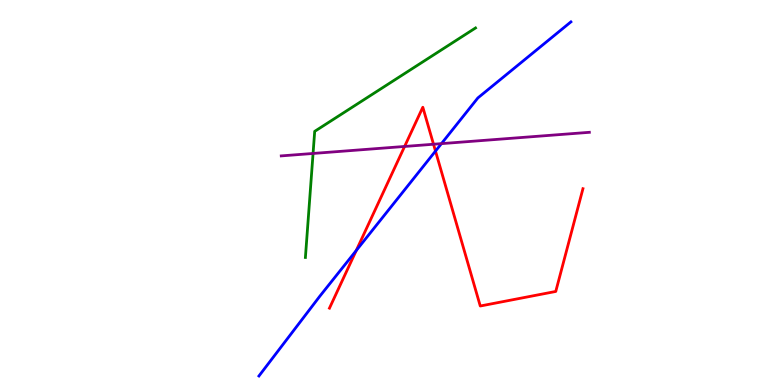[{'lines': ['blue', 'red'], 'intersections': [{'x': 4.6, 'y': 3.49}, {'x': 5.62, 'y': 6.08}]}, {'lines': ['green', 'red'], 'intersections': []}, {'lines': ['purple', 'red'], 'intersections': [{'x': 5.22, 'y': 6.2}, {'x': 5.59, 'y': 6.25}]}, {'lines': ['blue', 'green'], 'intersections': []}, {'lines': ['blue', 'purple'], 'intersections': [{'x': 5.7, 'y': 6.27}]}, {'lines': ['green', 'purple'], 'intersections': [{'x': 4.04, 'y': 6.01}]}]